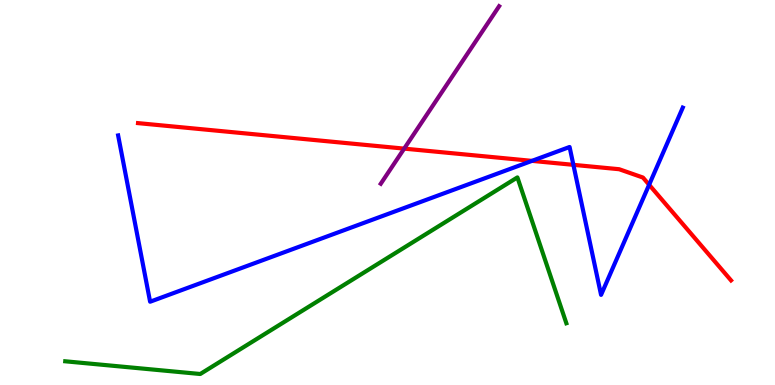[{'lines': ['blue', 'red'], 'intersections': [{'x': 6.86, 'y': 5.82}, {'x': 7.4, 'y': 5.72}, {'x': 8.38, 'y': 5.2}]}, {'lines': ['green', 'red'], 'intersections': []}, {'lines': ['purple', 'red'], 'intersections': [{'x': 5.22, 'y': 6.14}]}, {'lines': ['blue', 'green'], 'intersections': []}, {'lines': ['blue', 'purple'], 'intersections': []}, {'lines': ['green', 'purple'], 'intersections': []}]